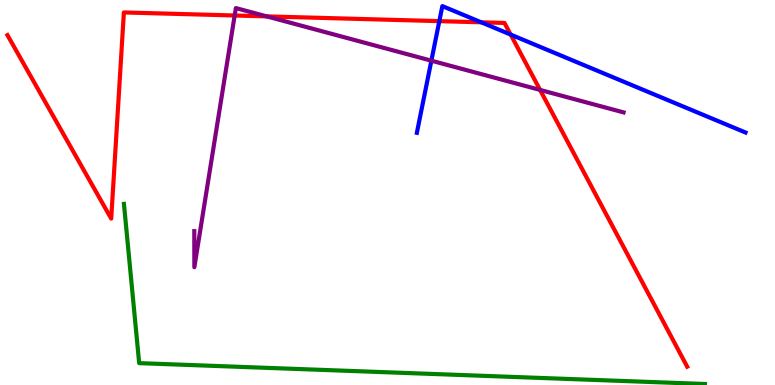[{'lines': ['blue', 'red'], 'intersections': [{'x': 5.67, 'y': 9.45}, {'x': 6.21, 'y': 9.42}, {'x': 6.59, 'y': 9.1}]}, {'lines': ['green', 'red'], 'intersections': []}, {'lines': ['purple', 'red'], 'intersections': [{'x': 3.03, 'y': 9.6}, {'x': 3.44, 'y': 9.57}, {'x': 6.97, 'y': 7.66}]}, {'lines': ['blue', 'green'], 'intersections': []}, {'lines': ['blue', 'purple'], 'intersections': [{'x': 5.57, 'y': 8.42}]}, {'lines': ['green', 'purple'], 'intersections': []}]